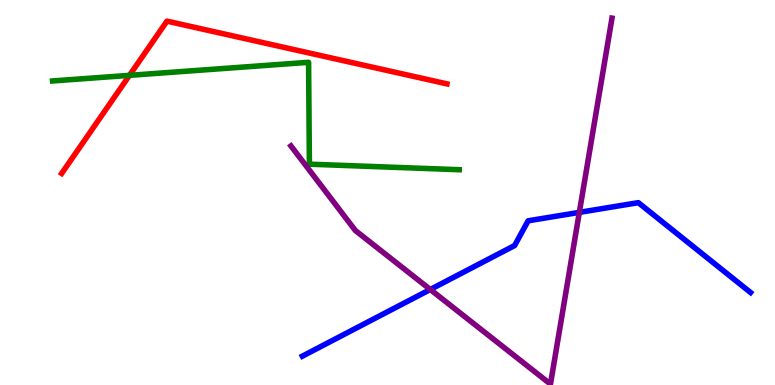[{'lines': ['blue', 'red'], 'intersections': []}, {'lines': ['green', 'red'], 'intersections': [{'x': 1.67, 'y': 8.04}]}, {'lines': ['purple', 'red'], 'intersections': []}, {'lines': ['blue', 'green'], 'intersections': []}, {'lines': ['blue', 'purple'], 'intersections': [{'x': 5.55, 'y': 2.48}, {'x': 7.48, 'y': 4.48}]}, {'lines': ['green', 'purple'], 'intersections': []}]